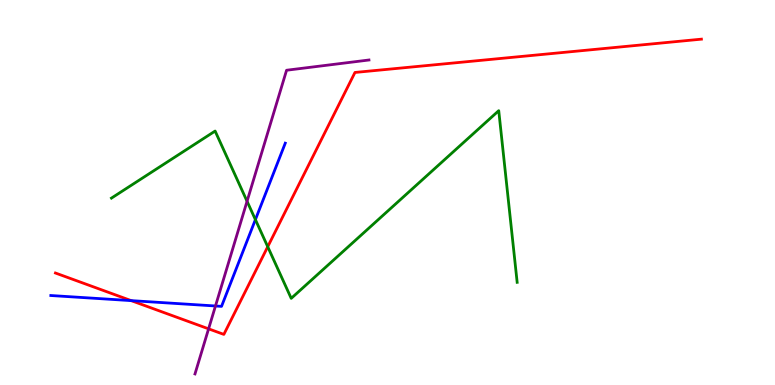[{'lines': ['blue', 'red'], 'intersections': [{'x': 1.69, 'y': 2.19}]}, {'lines': ['green', 'red'], 'intersections': [{'x': 3.45, 'y': 3.59}]}, {'lines': ['purple', 'red'], 'intersections': [{'x': 2.69, 'y': 1.46}]}, {'lines': ['blue', 'green'], 'intersections': [{'x': 3.3, 'y': 4.3}]}, {'lines': ['blue', 'purple'], 'intersections': [{'x': 2.78, 'y': 2.05}]}, {'lines': ['green', 'purple'], 'intersections': [{'x': 3.19, 'y': 4.77}]}]